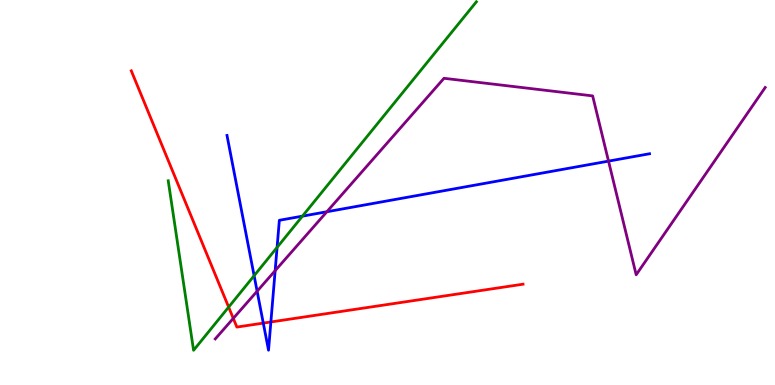[{'lines': ['blue', 'red'], 'intersections': [{'x': 3.4, 'y': 1.61}, {'x': 3.5, 'y': 1.64}]}, {'lines': ['green', 'red'], 'intersections': [{'x': 2.95, 'y': 2.02}]}, {'lines': ['purple', 'red'], 'intersections': [{'x': 3.01, 'y': 1.73}]}, {'lines': ['blue', 'green'], 'intersections': [{'x': 3.28, 'y': 2.84}, {'x': 3.58, 'y': 3.57}, {'x': 3.9, 'y': 4.39}]}, {'lines': ['blue', 'purple'], 'intersections': [{'x': 3.32, 'y': 2.44}, {'x': 3.55, 'y': 2.97}, {'x': 4.22, 'y': 4.5}, {'x': 7.85, 'y': 5.81}]}, {'lines': ['green', 'purple'], 'intersections': []}]